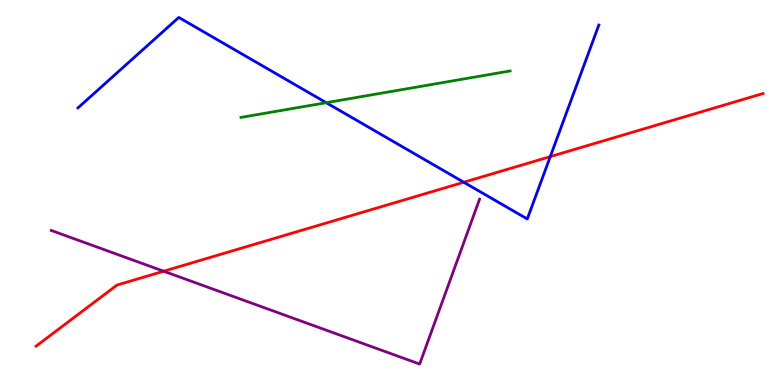[{'lines': ['blue', 'red'], 'intersections': [{'x': 5.98, 'y': 5.27}, {'x': 7.1, 'y': 5.93}]}, {'lines': ['green', 'red'], 'intersections': []}, {'lines': ['purple', 'red'], 'intersections': [{'x': 2.11, 'y': 2.96}]}, {'lines': ['blue', 'green'], 'intersections': [{'x': 4.21, 'y': 7.33}]}, {'lines': ['blue', 'purple'], 'intersections': []}, {'lines': ['green', 'purple'], 'intersections': []}]